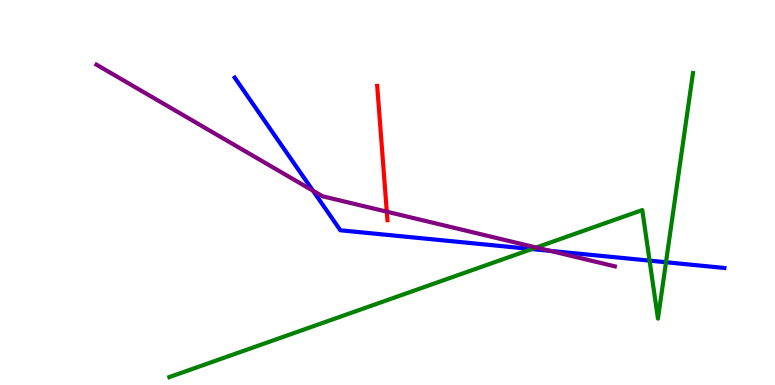[{'lines': ['blue', 'red'], 'intersections': []}, {'lines': ['green', 'red'], 'intersections': []}, {'lines': ['purple', 'red'], 'intersections': [{'x': 4.99, 'y': 4.5}]}, {'lines': ['blue', 'green'], 'intersections': [{'x': 6.86, 'y': 3.53}, {'x': 8.38, 'y': 3.23}, {'x': 8.59, 'y': 3.19}]}, {'lines': ['blue', 'purple'], 'intersections': [{'x': 4.04, 'y': 5.05}, {'x': 7.1, 'y': 3.48}]}, {'lines': ['green', 'purple'], 'intersections': [{'x': 6.92, 'y': 3.57}]}]